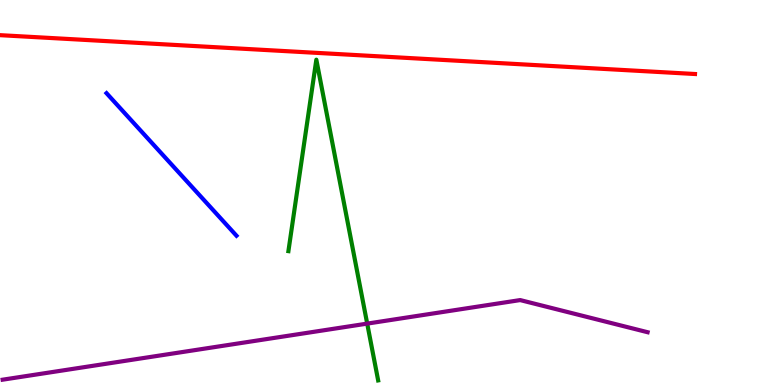[{'lines': ['blue', 'red'], 'intersections': []}, {'lines': ['green', 'red'], 'intersections': []}, {'lines': ['purple', 'red'], 'intersections': []}, {'lines': ['blue', 'green'], 'intersections': []}, {'lines': ['blue', 'purple'], 'intersections': []}, {'lines': ['green', 'purple'], 'intersections': [{'x': 4.74, 'y': 1.59}]}]